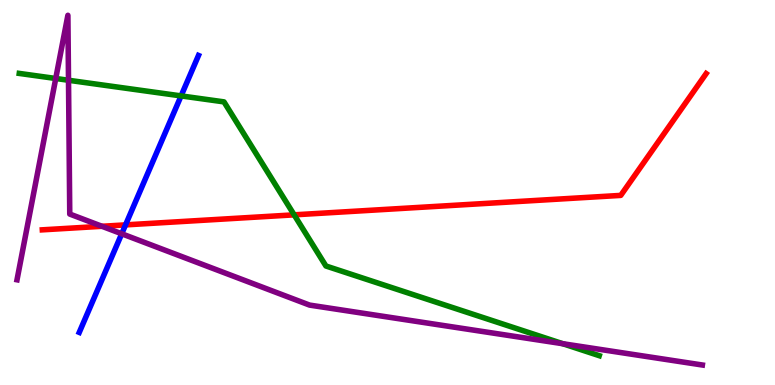[{'lines': ['blue', 'red'], 'intersections': [{'x': 1.62, 'y': 4.16}]}, {'lines': ['green', 'red'], 'intersections': [{'x': 3.8, 'y': 4.42}]}, {'lines': ['purple', 'red'], 'intersections': [{'x': 1.32, 'y': 4.12}]}, {'lines': ['blue', 'green'], 'intersections': [{'x': 2.34, 'y': 7.51}]}, {'lines': ['blue', 'purple'], 'intersections': [{'x': 1.57, 'y': 3.93}]}, {'lines': ['green', 'purple'], 'intersections': [{'x': 0.719, 'y': 7.96}, {'x': 0.884, 'y': 7.92}, {'x': 7.26, 'y': 1.07}]}]